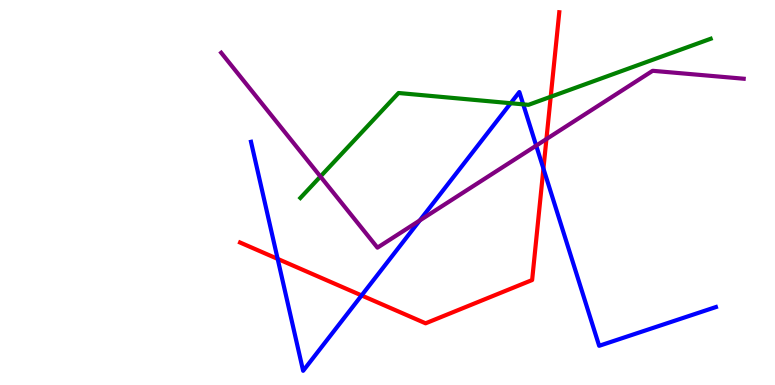[{'lines': ['blue', 'red'], 'intersections': [{'x': 3.58, 'y': 3.28}, {'x': 4.67, 'y': 2.33}, {'x': 7.01, 'y': 5.62}]}, {'lines': ['green', 'red'], 'intersections': [{'x': 7.11, 'y': 7.49}]}, {'lines': ['purple', 'red'], 'intersections': [{'x': 7.05, 'y': 6.39}]}, {'lines': ['blue', 'green'], 'intersections': [{'x': 6.59, 'y': 7.32}, {'x': 6.75, 'y': 7.29}]}, {'lines': ['blue', 'purple'], 'intersections': [{'x': 5.42, 'y': 4.27}, {'x': 6.92, 'y': 6.22}]}, {'lines': ['green', 'purple'], 'intersections': [{'x': 4.13, 'y': 5.42}]}]